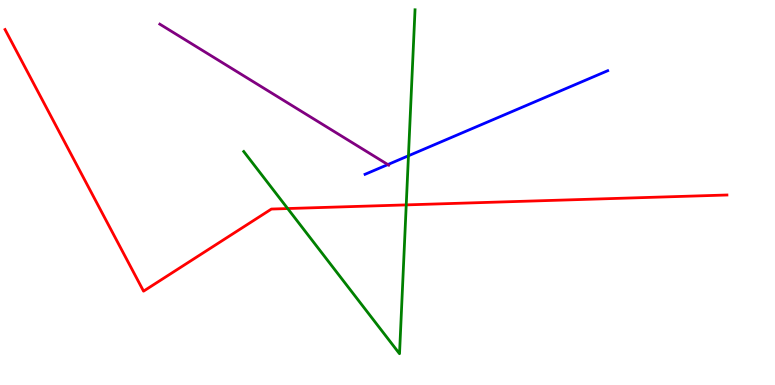[{'lines': ['blue', 'red'], 'intersections': []}, {'lines': ['green', 'red'], 'intersections': [{'x': 3.71, 'y': 4.58}, {'x': 5.24, 'y': 4.68}]}, {'lines': ['purple', 'red'], 'intersections': []}, {'lines': ['blue', 'green'], 'intersections': [{'x': 5.27, 'y': 5.95}]}, {'lines': ['blue', 'purple'], 'intersections': [{'x': 5.0, 'y': 5.73}]}, {'lines': ['green', 'purple'], 'intersections': []}]